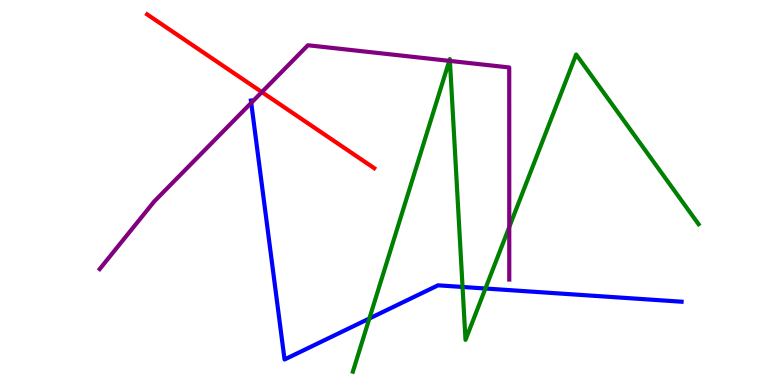[{'lines': ['blue', 'red'], 'intersections': []}, {'lines': ['green', 'red'], 'intersections': []}, {'lines': ['purple', 'red'], 'intersections': [{'x': 3.38, 'y': 7.61}]}, {'lines': ['blue', 'green'], 'intersections': [{'x': 4.77, 'y': 1.73}, {'x': 5.97, 'y': 2.55}, {'x': 6.26, 'y': 2.51}]}, {'lines': ['blue', 'purple'], 'intersections': [{'x': 3.24, 'y': 7.33}]}, {'lines': ['green', 'purple'], 'intersections': [{'x': 5.8, 'y': 8.42}, {'x': 5.81, 'y': 8.42}, {'x': 6.57, 'y': 4.1}]}]